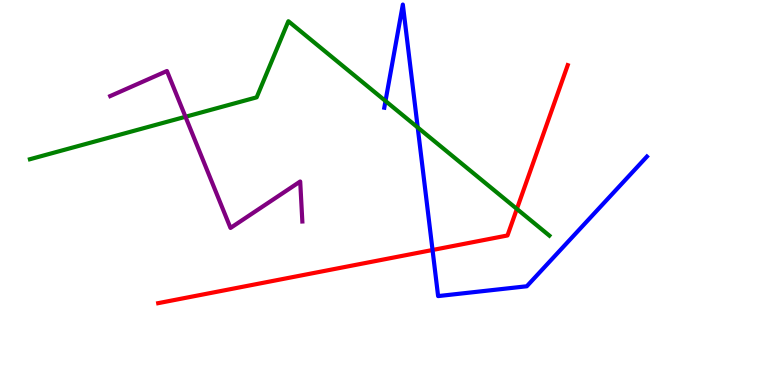[{'lines': ['blue', 'red'], 'intersections': [{'x': 5.58, 'y': 3.51}]}, {'lines': ['green', 'red'], 'intersections': [{'x': 6.67, 'y': 4.57}]}, {'lines': ['purple', 'red'], 'intersections': []}, {'lines': ['blue', 'green'], 'intersections': [{'x': 4.97, 'y': 7.38}, {'x': 5.39, 'y': 6.69}]}, {'lines': ['blue', 'purple'], 'intersections': []}, {'lines': ['green', 'purple'], 'intersections': [{'x': 2.39, 'y': 6.97}]}]